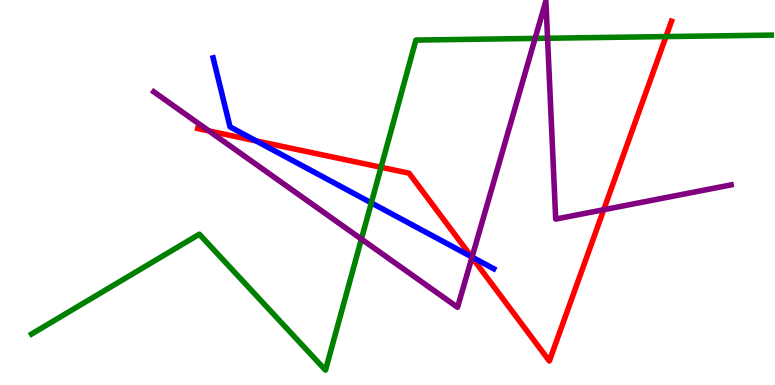[{'lines': ['blue', 'red'], 'intersections': [{'x': 3.3, 'y': 6.34}, {'x': 6.08, 'y': 3.33}]}, {'lines': ['green', 'red'], 'intersections': [{'x': 4.92, 'y': 5.66}, {'x': 8.59, 'y': 9.05}]}, {'lines': ['purple', 'red'], 'intersections': [{'x': 2.7, 'y': 6.6}, {'x': 6.09, 'y': 3.31}, {'x': 7.79, 'y': 4.55}]}, {'lines': ['blue', 'green'], 'intersections': [{'x': 4.79, 'y': 4.73}]}, {'lines': ['blue', 'purple'], 'intersections': [{'x': 6.09, 'y': 3.32}]}, {'lines': ['green', 'purple'], 'intersections': [{'x': 4.66, 'y': 3.79}, {'x': 6.9, 'y': 9.0}, {'x': 7.07, 'y': 9.01}]}]